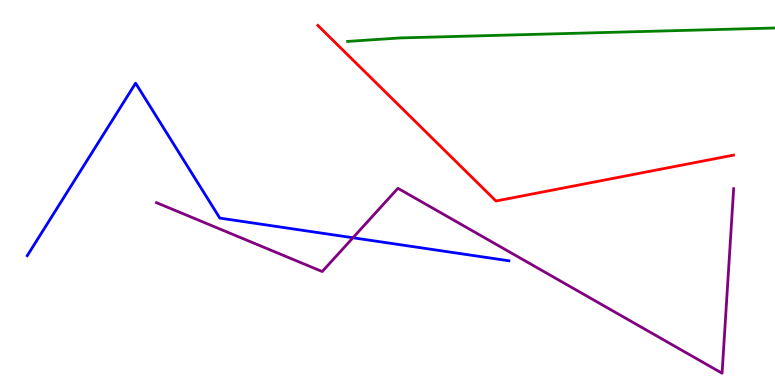[{'lines': ['blue', 'red'], 'intersections': []}, {'lines': ['green', 'red'], 'intersections': []}, {'lines': ['purple', 'red'], 'intersections': []}, {'lines': ['blue', 'green'], 'intersections': []}, {'lines': ['blue', 'purple'], 'intersections': [{'x': 4.55, 'y': 3.82}]}, {'lines': ['green', 'purple'], 'intersections': []}]